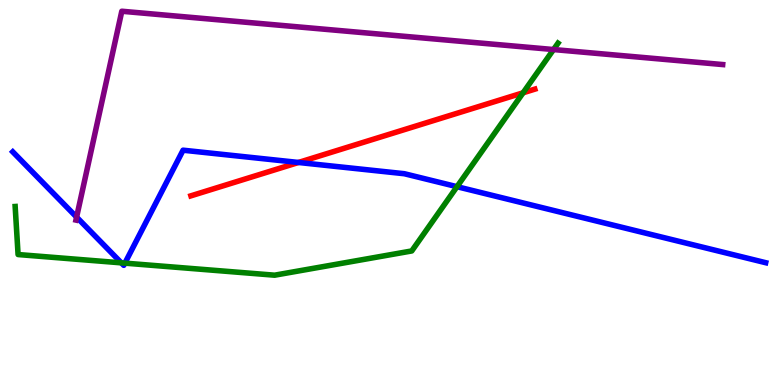[{'lines': ['blue', 'red'], 'intersections': [{'x': 3.85, 'y': 5.78}]}, {'lines': ['green', 'red'], 'intersections': [{'x': 6.75, 'y': 7.59}]}, {'lines': ['purple', 'red'], 'intersections': []}, {'lines': ['blue', 'green'], 'intersections': [{'x': 1.57, 'y': 3.17}, {'x': 1.61, 'y': 3.17}, {'x': 5.9, 'y': 5.15}]}, {'lines': ['blue', 'purple'], 'intersections': [{'x': 0.988, 'y': 4.36}]}, {'lines': ['green', 'purple'], 'intersections': [{'x': 7.14, 'y': 8.71}]}]